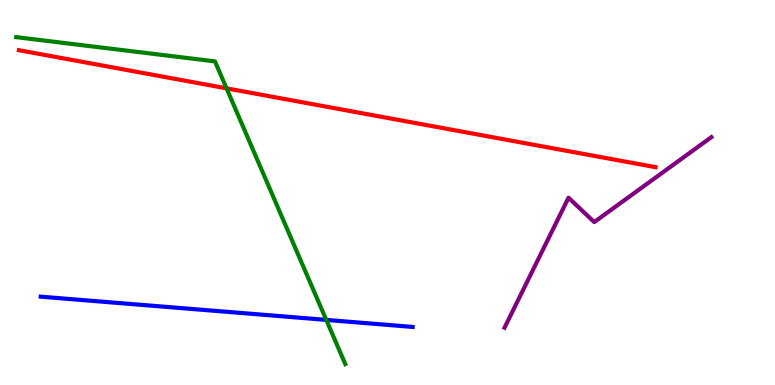[{'lines': ['blue', 'red'], 'intersections': []}, {'lines': ['green', 'red'], 'intersections': [{'x': 2.92, 'y': 7.71}]}, {'lines': ['purple', 'red'], 'intersections': []}, {'lines': ['blue', 'green'], 'intersections': [{'x': 4.21, 'y': 1.69}]}, {'lines': ['blue', 'purple'], 'intersections': []}, {'lines': ['green', 'purple'], 'intersections': []}]